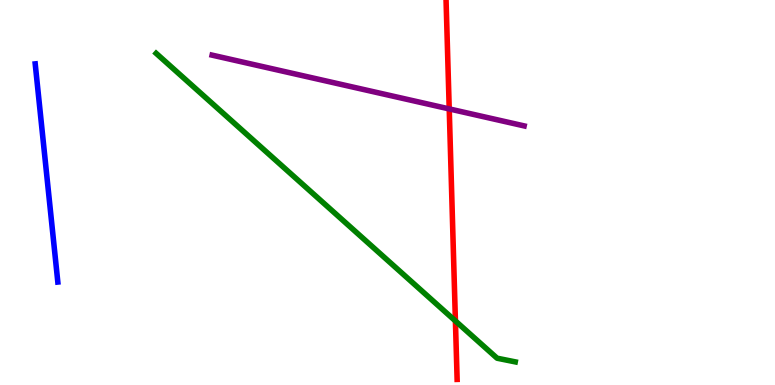[{'lines': ['blue', 'red'], 'intersections': []}, {'lines': ['green', 'red'], 'intersections': [{'x': 5.88, 'y': 1.66}]}, {'lines': ['purple', 'red'], 'intersections': [{'x': 5.8, 'y': 7.17}]}, {'lines': ['blue', 'green'], 'intersections': []}, {'lines': ['blue', 'purple'], 'intersections': []}, {'lines': ['green', 'purple'], 'intersections': []}]